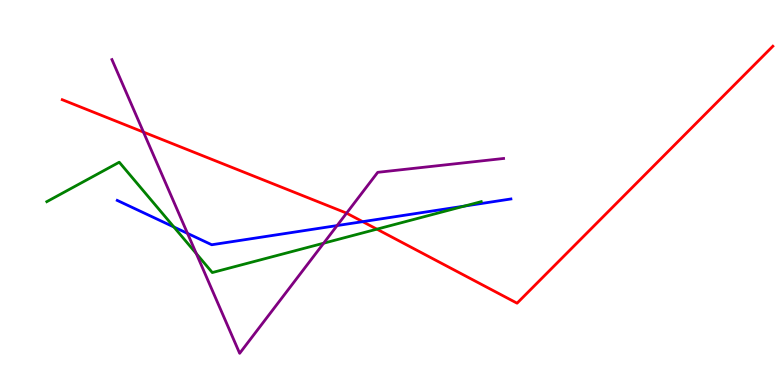[{'lines': ['blue', 'red'], 'intersections': [{'x': 4.68, 'y': 4.24}]}, {'lines': ['green', 'red'], 'intersections': [{'x': 4.86, 'y': 4.05}]}, {'lines': ['purple', 'red'], 'intersections': [{'x': 1.85, 'y': 6.57}, {'x': 4.47, 'y': 4.46}]}, {'lines': ['blue', 'green'], 'intersections': [{'x': 2.24, 'y': 4.1}, {'x': 5.99, 'y': 4.65}]}, {'lines': ['blue', 'purple'], 'intersections': [{'x': 2.42, 'y': 3.94}, {'x': 4.35, 'y': 4.14}]}, {'lines': ['green', 'purple'], 'intersections': [{'x': 2.53, 'y': 3.41}, {'x': 4.18, 'y': 3.68}]}]